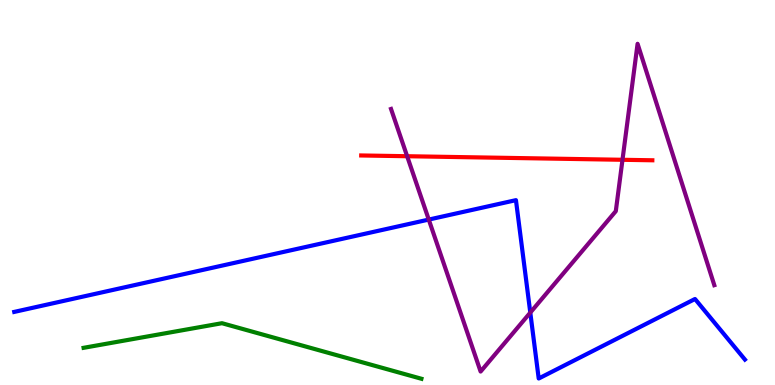[{'lines': ['blue', 'red'], 'intersections': []}, {'lines': ['green', 'red'], 'intersections': []}, {'lines': ['purple', 'red'], 'intersections': [{'x': 5.25, 'y': 5.94}, {'x': 8.03, 'y': 5.85}]}, {'lines': ['blue', 'green'], 'intersections': []}, {'lines': ['blue', 'purple'], 'intersections': [{'x': 5.53, 'y': 4.3}, {'x': 6.84, 'y': 1.88}]}, {'lines': ['green', 'purple'], 'intersections': []}]